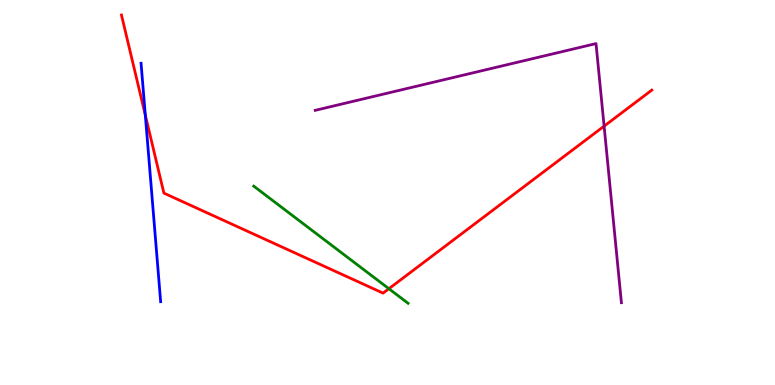[{'lines': ['blue', 'red'], 'intersections': [{'x': 1.88, 'y': 7.01}]}, {'lines': ['green', 'red'], 'intersections': [{'x': 5.02, 'y': 2.5}]}, {'lines': ['purple', 'red'], 'intersections': [{'x': 7.79, 'y': 6.72}]}, {'lines': ['blue', 'green'], 'intersections': []}, {'lines': ['blue', 'purple'], 'intersections': []}, {'lines': ['green', 'purple'], 'intersections': []}]